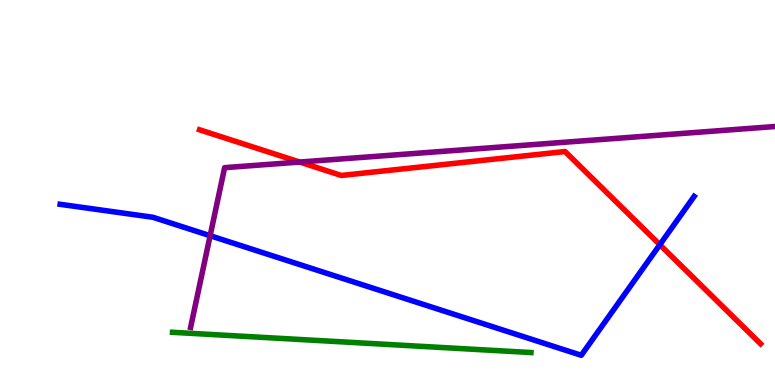[{'lines': ['blue', 'red'], 'intersections': [{'x': 8.51, 'y': 3.64}]}, {'lines': ['green', 'red'], 'intersections': []}, {'lines': ['purple', 'red'], 'intersections': [{'x': 3.87, 'y': 5.79}]}, {'lines': ['blue', 'green'], 'intersections': []}, {'lines': ['blue', 'purple'], 'intersections': [{'x': 2.71, 'y': 3.88}]}, {'lines': ['green', 'purple'], 'intersections': []}]